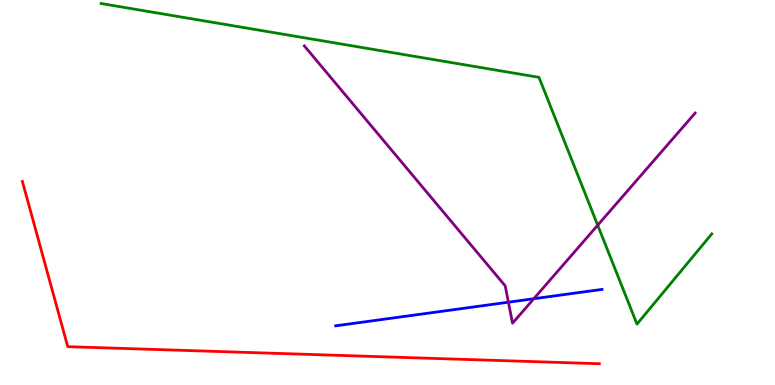[{'lines': ['blue', 'red'], 'intersections': []}, {'lines': ['green', 'red'], 'intersections': []}, {'lines': ['purple', 'red'], 'intersections': []}, {'lines': ['blue', 'green'], 'intersections': []}, {'lines': ['blue', 'purple'], 'intersections': [{'x': 6.56, 'y': 2.15}, {'x': 6.89, 'y': 2.24}]}, {'lines': ['green', 'purple'], 'intersections': [{'x': 7.71, 'y': 4.15}]}]